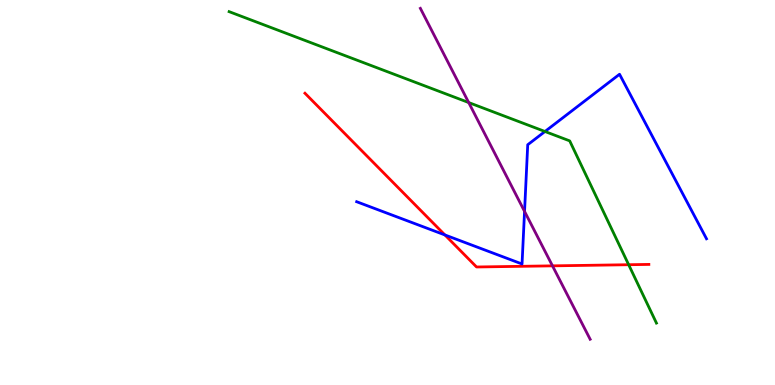[{'lines': ['blue', 'red'], 'intersections': [{'x': 5.74, 'y': 3.9}]}, {'lines': ['green', 'red'], 'intersections': [{'x': 8.11, 'y': 3.12}]}, {'lines': ['purple', 'red'], 'intersections': [{'x': 7.13, 'y': 3.09}]}, {'lines': ['blue', 'green'], 'intersections': [{'x': 7.03, 'y': 6.58}]}, {'lines': ['blue', 'purple'], 'intersections': [{'x': 6.77, 'y': 4.51}]}, {'lines': ['green', 'purple'], 'intersections': [{'x': 6.05, 'y': 7.34}]}]